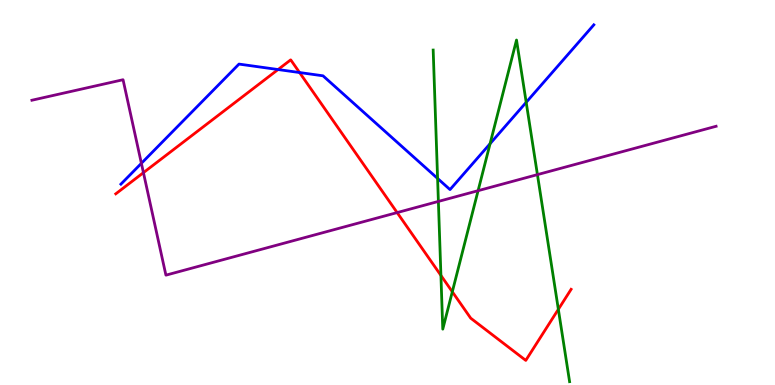[{'lines': ['blue', 'red'], 'intersections': [{'x': 3.59, 'y': 8.19}, {'x': 3.87, 'y': 8.12}]}, {'lines': ['green', 'red'], 'intersections': [{'x': 5.69, 'y': 2.85}, {'x': 5.84, 'y': 2.42}, {'x': 7.2, 'y': 1.97}]}, {'lines': ['purple', 'red'], 'intersections': [{'x': 1.85, 'y': 5.52}, {'x': 5.12, 'y': 4.48}]}, {'lines': ['blue', 'green'], 'intersections': [{'x': 5.65, 'y': 5.36}, {'x': 6.32, 'y': 6.27}, {'x': 6.79, 'y': 7.34}]}, {'lines': ['blue', 'purple'], 'intersections': [{'x': 1.82, 'y': 5.76}]}, {'lines': ['green', 'purple'], 'intersections': [{'x': 5.66, 'y': 4.77}, {'x': 6.17, 'y': 5.05}, {'x': 6.93, 'y': 5.46}]}]